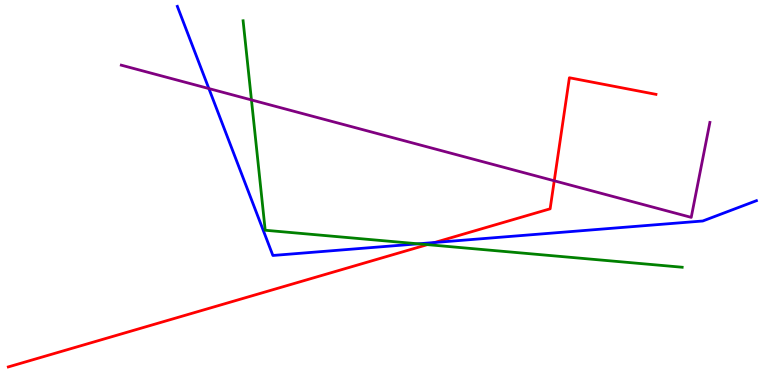[{'lines': ['blue', 'red'], 'intersections': [{'x': 5.61, 'y': 3.7}]}, {'lines': ['green', 'red'], 'intersections': [{'x': 5.51, 'y': 3.65}]}, {'lines': ['purple', 'red'], 'intersections': [{'x': 7.15, 'y': 5.3}]}, {'lines': ['blue', 'green'], 'intersections': [{'x': 5.4, 'y': 3.67}]}, {'lines': ['blue', 'purple'], 'intersections': [{'x': 2.7, 'y': 7.7}]}, {'lines': ['green', 'purple'], 'intersections': [{'x': 3.24, 'y': 7.4}]}]